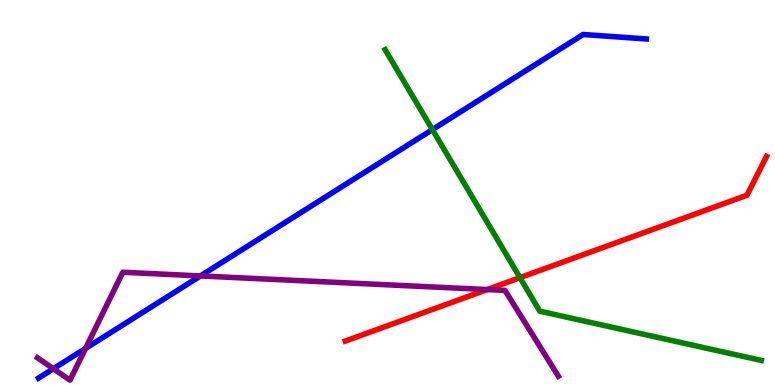[{'lines': ['blue', 'red'], 'intersections': []}, {'lines': ['green', 'red'], 'intersections': [{'x': 6.71, 'y': 2.79}]}, {'lines': ['purple', 'red'], 'intersections': [{'x': 6.29, 'y': 2.48}]}, {'lines': ['blue', 'green'], 'intersections': [{'x': 5.58, 'y': 6.63}]}, {'lines': ['blue', 'purple'], 'intersections': [{'x': 0.689, 'y': 0.423}, {'x': 1.1, 'y': 0.95}, {'x': 2.59, 'y': 2.83}]}, {'lines': ['green', 'purple'], 'intersections': []}]